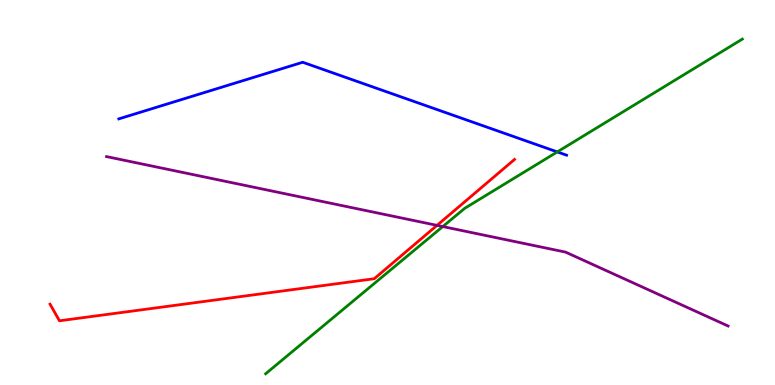[{'lines': ['blue', 'red'], 'intersections': []}, {'lines': ['green', 'red'], 'intersections': []}, {'lines': ['purple', 'red'], 'intersections': [{'x': 5.64, 'y': 4.15}]}, {'lines': ['blue', 'green'], 'intersections': [{'x': 7.19, 'y': 6.05}]}, {'lines': ['blue', 'purple'], 'intersections': []}, {'lines': ['green', 'purple'], 'intersections': [{'x': 5.71, 'y': 4.12}]}]